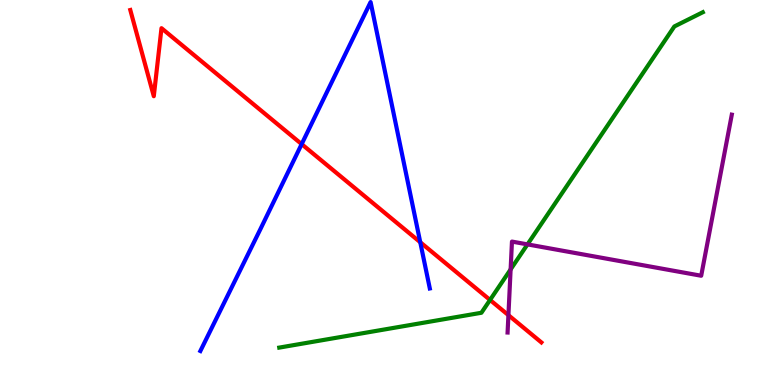[{'lines': ['blue', 'red'], 'intersections': [{'x': 3.89, 'y': 6.26}, {'x': 5.42, 'y': 3.71}]}, {'lines': ['green', 'red'], 'intersections': [{'x': 6.32, 'y': 2.21}]}, {'lines': ['purple', 'red'], 'intersections': [{'x': 6.56, 'y': 1.81}]}, {'lines': ['blue', 'green'], 'intersections': []}, {'lines': ['blue', 'purple'], 'intersections': []}, {'lines': ['green', 'purple'], 'intersections': [{'x': 6.59, 'y': 3.0}, {'x': 6.81, 'y': 3.65}]}]